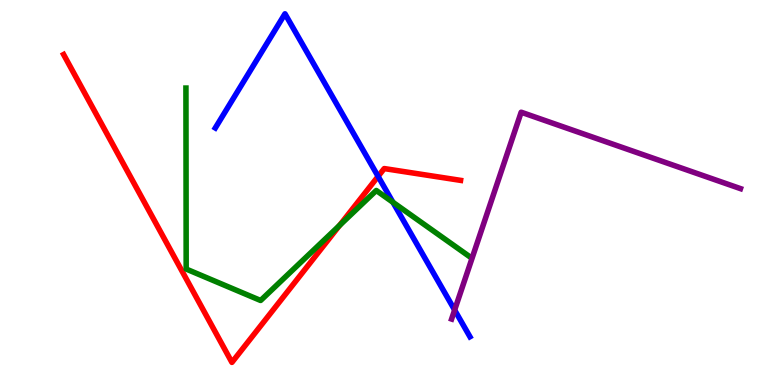[{'lines': ['blue', 'red'], 'intersections': [{'x': 4.88, 'y': 5.42}]}, {'lines': ['green', 'red'], 'intersections': [{'x': 4.38, 'y': 4.15}]}, {'lines': ['purple', 'red'], 'intersections': []}, {'lines': ['blue', 'green'], 'intersections': [{'x': 5.07, 'y': 4.75}]}, {'lines': ['blue', 'purple'], 'intersections': [{'x': 5.87, 'y': 1.95}]}, {'lines': ['green', 'purple'], 'intersections': []}]